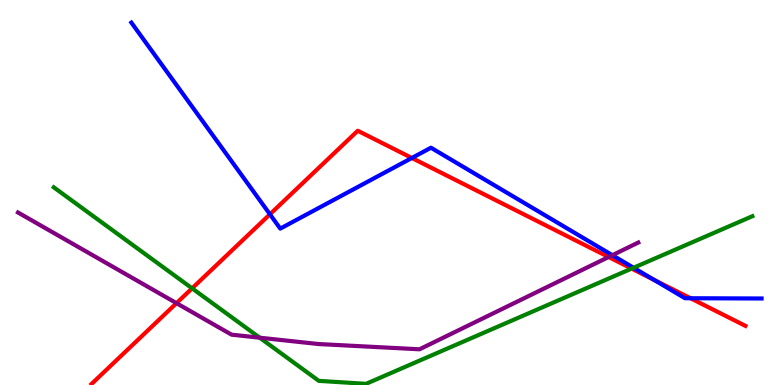[{'lines': ['blue', 'red'], 'intersections': [{'x': 3.48, 'y': 4.43}, {'x': 5.31, 'y': 5.9}, {'x': 8.44, 'y': 2.73}, {'x': 8.91, 'y': 2.25}]}, {'lines': ['green', 'red'], 'intersections': [{'x': 2.48, 'y': 2.51}, {'x': 8.15, 'y': 3.02}]}, {'lines': ['purple', 'red'], 'intersections': [{'x': 2.28, 'y': 2.13}, {'x': 7.85, 'y': 3.32}]}, {'lines': ['blue', 'green'], 'intersections': [{'x': 8.18, 'y': 3.05}]}, {'lines': ['blue', 'purple'], 'intersections': [{'x': 7.9, 'y': 3.37}]}, {'lines': ['green', 'purple'], 'intersections': [{'x': 3.35, 'y': 1.23}]}]